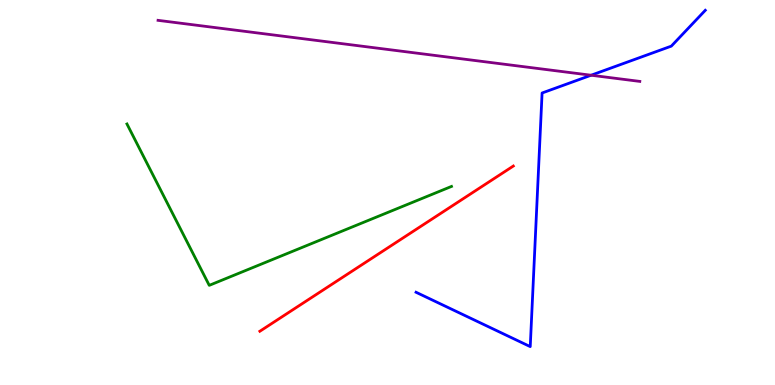[{'lines': ['blue', 'red'], 'intersections': []}, {'lines': ['green', 'red'], 'intersections': []}, {'lines': ['purple', 'red'], 'intersections': []}, {'lines': ['blue', 'green'], 'intersections': []}, {'lines': ['blue', 'purple'], 'intersections': [{'x': 7.63, 'y': 8.05}]}, {'lines': ['green', 'purple'], 'intersections': []}]